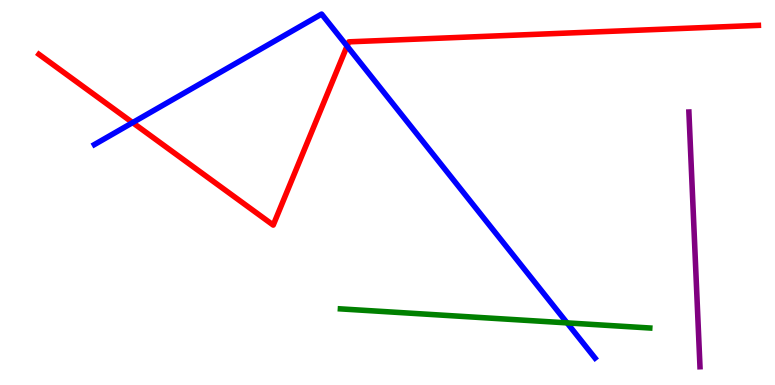[{'lines': ['blue', 'red'], 'intersections': [{'x': 1.71, 'y': 6.82}, {'x': 4.48, 'y': 8.8}]}, {'lines': ['green', 'red'], 'intersections': []}, {'lines': ['purple', 'red'], 'intersections': []}, {'lines': ['blue', 'green'], 'intersections': [{'x': 7.32, 'y': 1.61}]}, {'lines': ['blue', 'purple'], 'intersections': []}, {'lines': ['green', 'purple'], 'intersections': []}]